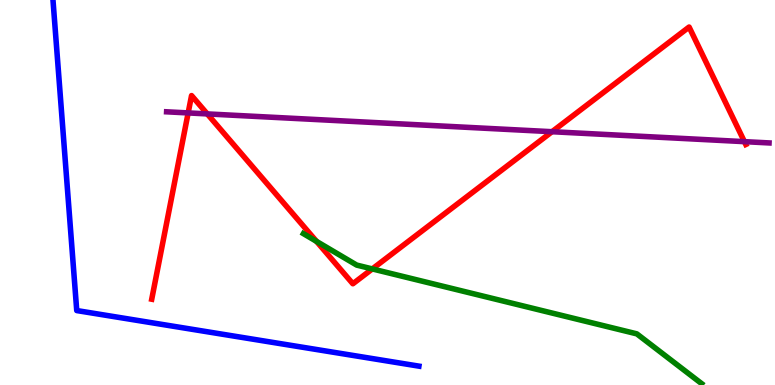[{'lines': ['blue', 'red'], 'intersections': []}, {'lines': ['green', 'red'], 'intersections': [{'x': 4.08, 'y': 3.73}, {'x': 4.8, 'y': 3.01}]}, {'lines': ['purple', 'red'], 'intersections': [{'x': 2.43, 'y': 7.07}, {'x': 2.67, 'y': 7.04}, {'x': 7.12, 'y': 6.58}, {'x': 9.61, 'y': 6.32}]}, {'lines': ['blue', 'green'], 'intersections': []}, {'lines': ['blue', 'purple'], 'intersections': []}, {'lines': ['green', 'purple'], 'intersections': []}]